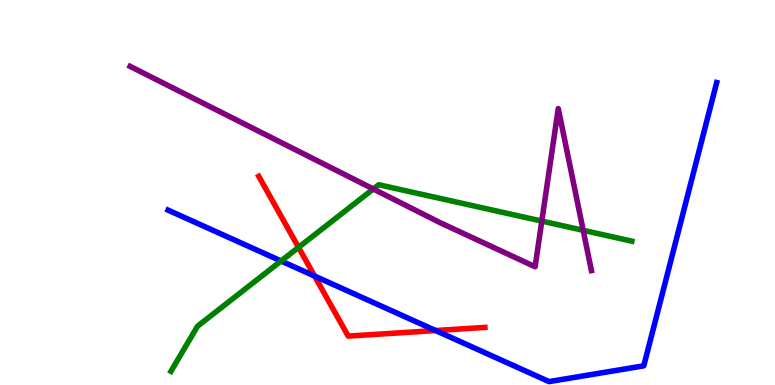[{'lines': ['blue', 'red'], 'intersections': [{'x': 4.06, 'y': 2.83}, {'x': 5.62, 'y': 1.41}]}, {'lines': ['green', 'red'], 'intersections': [{'x': 3.85, 'y': 3.58}]}, {'lines': ['purple', 'red'], 'intersections': []}, {'lines': ['blue', 'green'], 'intersections': [{'x': 3.63, 'y': 3.22}]}, {'lines': ['blue', 'purple'], 'intersections': []}, {'lines': ['green', 'purple'], 'intersections': [{'x': 4.82, 'y': 5.09}, {'x': 6.99, 'y': 4.26}, {'x': 7.52, 'y': 4.02}]}]